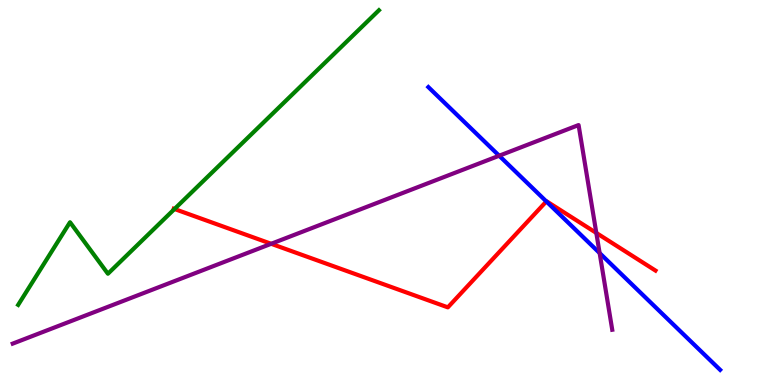[{'lines': ['blue', 'red'], 'intersections': [{'x': 7.05, 'y': 4.77}]}, {'lines': ['green', 'red'], 'intersections': [{'x': 2.25, 'y': 4.57}]}, {'lines': ['purple', 'red'], 'intersections': [{'x': 3.5, 'y': 3.67}, {'x': 7.69, 'y': 3.95}]}, {'lines': ['blue', 'green'], 'intersections': []}, {'lines': ['blue', 'purple'], 'intersections': [{'x': 6.44, 'y': 5.96}, {'x': 7.74, 'y': 3.43}]}, {'lines': ['green', 'purple'], 'intersections': []}]